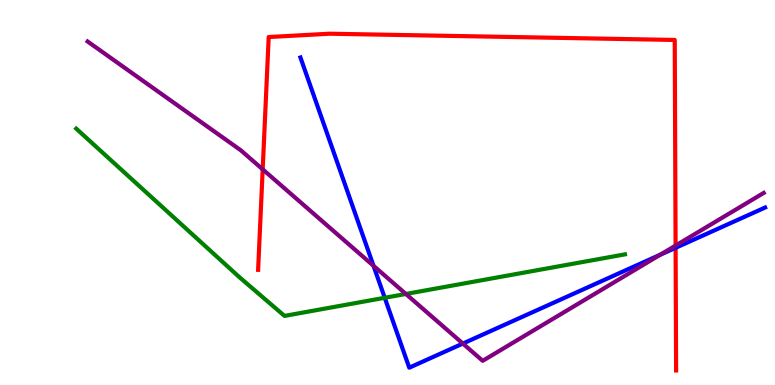[{'lines': ['blue', 'red'], 'intersections': [{'x': 8.72, 'y': 3.56}]}, {'lines': ['green', 'red'], 'intersections': []}, {'lines': ['purple', 'red'], 'intersections': [{'x': 3.39, 'y': 5.6}, {'x': 8.72, 'y': 3.62}]}, {'lines': ['blue', 'green'], 'intersections': [{'x': 4.96, 'y': 2.27}]}, {'lines': ['blue', 'purple'], 'intersections': [{'x': 4.82, 'y': 3.1}, {'x': 5.97, 'y': 1.08}, {'x': 8.52, 'y': 3.38}]}, {'lines': ['green', 'purple'], 'intersections': [{'x': 5.24, 'y': 2.36}]}]